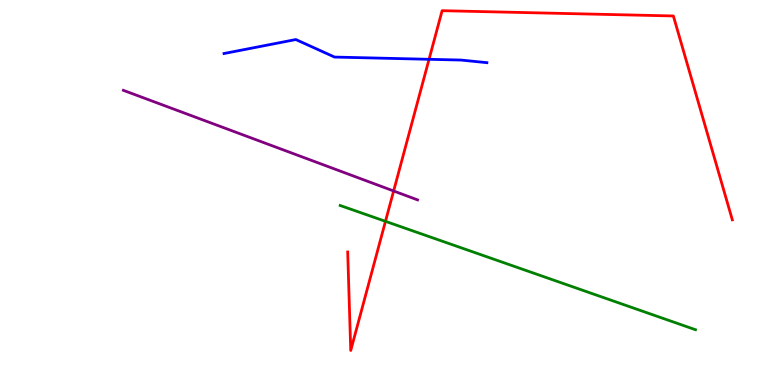[{'lines': ['blue', 'red'], 'intersections': [{'x': 5.54, 'y': 8.46}]}, {'lines': ['green', 'red'], 'intersections': [{'x': 4.97, 'y': 4.25}]}, {'lines': ['purple', 'red'], 'intersections': [{'x': 5.08, 'y': 5.04}]}, {'lines': ['blue', 'green'], 'intersections': []}, {'lines': ['blue', 'purple'], 'intersections': []}, {'lines': ['green', 'purple'], 'intersections': []}]